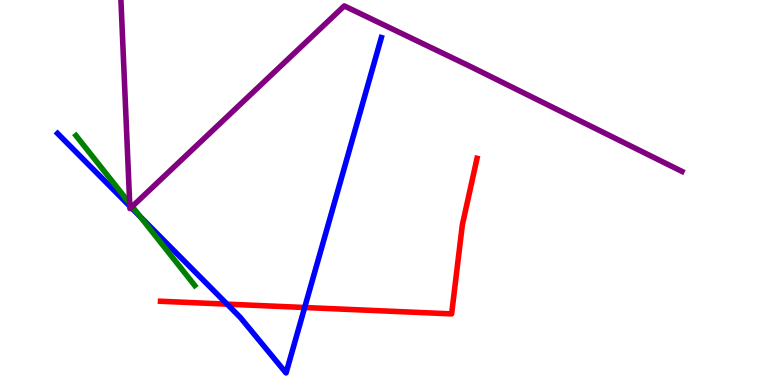[{'lines': ['blue', 'red'], 'intersections': [{'x': 2.93, 'y': 2.1}, {'x': 3.93, 'y': 2.01}]}, {'lines': ['green', 'red'], 'intersections': []}, {'lines': ['purple', 'red'], 'intersections': []}, {'lines': ['blue', 'green'], 'intersections': [{'x': 1.81, 'y': 4.37}]}, {'lines': ['blue', 'purple'], 'intersections': [{'x': 1.67, 'y': 4.64}, {'x': 1.69, 'y': 4.61}]}, {'lines': ['green', 'purple'], 'intersections': [{'x': 1.67, 'y': 4.72}, {'x': 1.71, 'y': 4.64}]}]